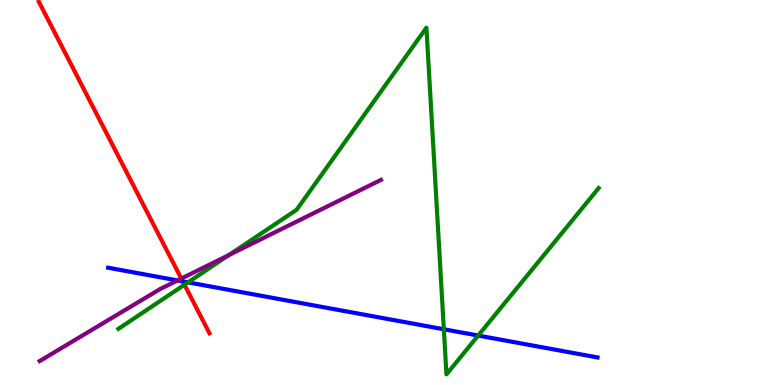[{'lines': ['blue', 'red'], 'intersections': [{'x': 2.36, 'y': 2.69}]}, {'lines': ['green', 'red'], 'intersections': [{'x': 2.38, 'y': 2.6}]}, {'lines': ['purple', 'red'], 'intersections': [{'x': 2.34, 'y': 2.76}]}, {'lines': ['blue', 'green'], 'intersections': [{'x': 2.43, 'y': 2.67}, {'x': 5.73, 'y': 1.45}, {'x': 6.17, 'y': 1.28}]}, {'lines': ['blue', 'purple'], 'intersections': [{'x': 2.29, 'y': 2.72}]}, {'lines': ['green', 'purple'], 'intersections': [{'x': 2.95, 'y': 3.38}]}]